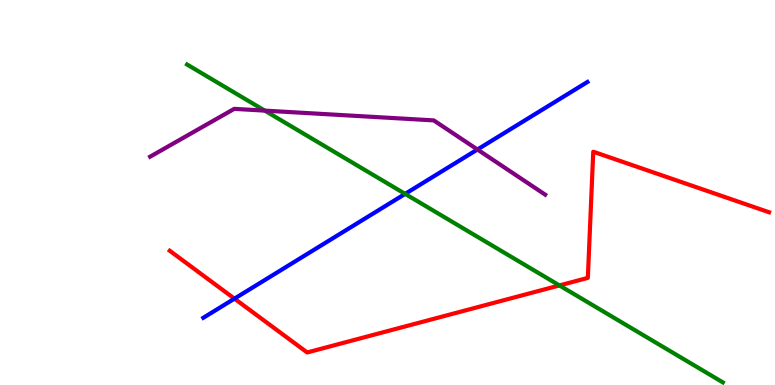[{'lines': ['blue', 'red'], 'intersections': [{'x': 3.03, 'y': 2.24}]}, {'lines': ['green', 'red'], 'intersections': [{'x': 7.22, 'y': 2.59}]}, {'lines': ['purple', 'red'], 'intersections': []}, {'lines': ['blue', 'green'], 'intersections': [{'x': 5.23, 'y': 4.96}]}, {'lines': ['blue', 'purple'], 'intersections': [{'x': 6.16, 'y': 6.12}]}, {'lines': ['green', 'purple'], 'intersections': [{'x': 3.42, 'y': 7.13}]}]